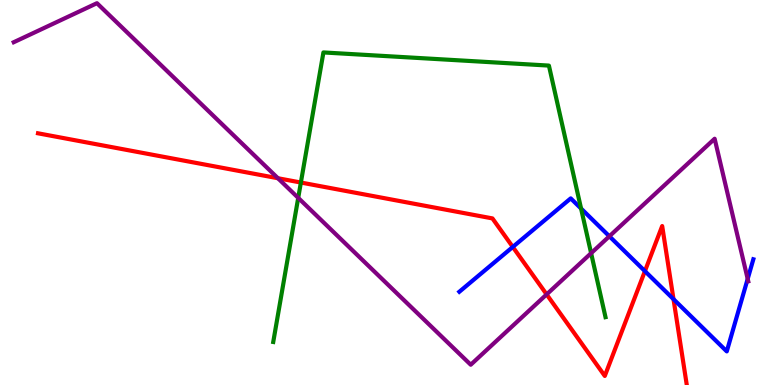[{'lines': ['blue', 'red'], 'intersections': [{'x': 6.62, 'y': 3.59}, {'x': 8.32, 'y': 2.96}, {'x': 8.69, 'y': 2.23}]}, {'lines': ['green', 'red'], 'intersections': [{'x': 3.88, 'y': 5.26}]}, {'lines': ['purple', 'red'], 'intersections': [{'x': 3.59, 'y': 5.37}, {'x': 7.05, 'y': 2.35}]}, {'lines': ['blue', 'green'], 'intersections': [{'x': 7.5, 'y': 4.58}]}, {'lines': ['blue', 'purple'], 'intersections': [{'x': 7.86, 'y': 3.86}, {'x': 9.65, 'y': 2.76}]}, {'lines': ['green', 'purple'], 'intersections': [{'x': 3.85, 'y': 4.86}, {'x': 7.63, 'y': 3.42}]}]